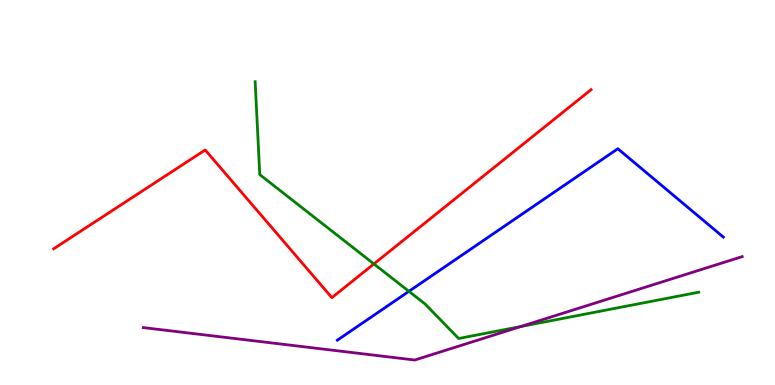[{'lines': ['blue', 'red'], 'intersections': []}, {'lines': ['green', 'red'], 'intersections': [{'x': 4.82, 'y': 3.14}]}, {'lines': ['purple', 'red'], 'intersections': []}, {'lines': ['blue', 'green'], 'intersections': [{'x': 5.28, 'y': 2.43}]}, {'lines': ['blue', 'purple'], 'intersections': []}, {'lines': ['green', 'purple'], 'intersections': [{'x': 6.72, 'y': 1.52}]}]